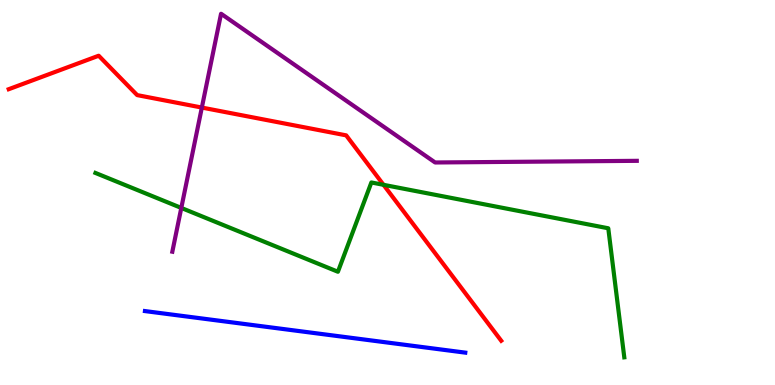[{'lines': ['blue', 'red'], 'intersections': []}, {'lines': ['green', 'red'], 'intersections': [{'x': 4.95, 'y': 5.2}]}, {'lines': ['purple', 'red'], 'intersections': [{'x': 2.6, 'y': 7.21}]}, {'lines': ['blue', 'green'], 'intersections': []}, {'lines': ['blue', 'purple'], 'intersections': []}, {'lines': ['green', 'purple'], 'intersections': [{'x': 2.34, 'y': 4.6}]}]